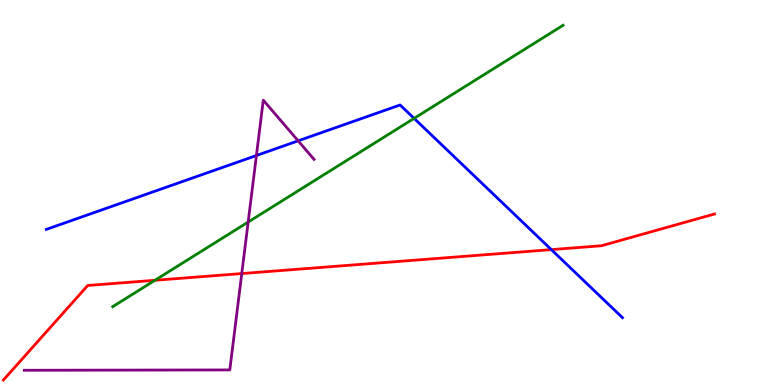[{'lines': ['blue', 'red'], 'intersections': [{'x': 7.11, 'y': 3.52}]}, {'lines': ['green', 'red'], 'intersections': [{'x': 2.0, 'y': 2.72}]}, {'lines': ['purple', 'red'], 'intersections': [{'x': 3.12, 'y': 2.89}]}, {'lines': ['blue', 'green'], 'intersections': [{'x': 5.34, 'y': 6.93}]}, {'lines': ['blue', 'purple'], 'intersections': [{'x': 3.31, 'y': 5.96}, {'x': 3.85, 'y': 6.34}]}, {'lines': ['green', 'purple'], 'intersections': [{'x': 3.2, 'y': 4.23}]}]